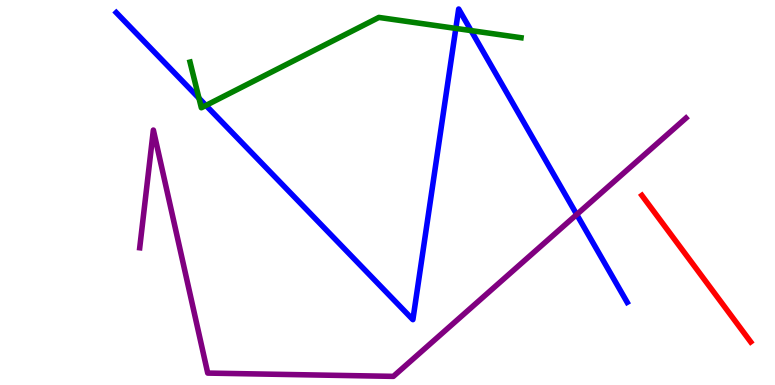[{'lines': ['blue', 'red'], 'intersections': []}, {'lines': ['green', 'red'], 'intersections': []}, {'lines': ['purple', 'red'], 'intersections': []}, {'lines': ['blue', 'green'], 'intersections': [{'x': 2.57, 'y': 7.45}, {'x': 2.66, 'y': 7.26}, {'x': 5.88, 'y': 9.26}, {'x': 6.08, 'y': 9.21}]}, {'lines': ['blue', 'purple'], 'intersections': [{'x': 7.44, 'y': 4.43}]}, {'lines': ['green', 'purple'], 'intersections': []}]